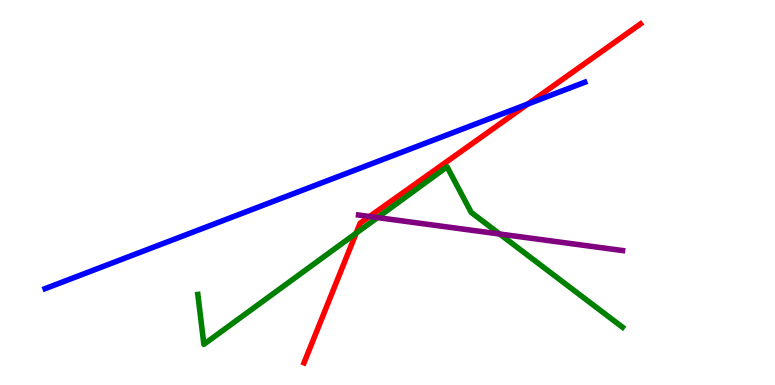[{'lines': ['blue', 'red'], 'intersections': [{'x': 6.81, 'y': 7.3}]}, {'lines': ['green', 'red'], 'intersections': [{'x': 4.6, 'y': 3.94}]}, {'lines': ['purple', 'red'], 'intersections': [{'x': 4.77, 'y': 4.38}]}, {'lines': ['blue', 'green'], 'intersections': []}, {'lines': ['blue', 'purple'], 'intersections': []}, {'lines': ['green', 'purple'], 'intersections': [{'x': 4.87, 'y': 4.35}, {'x': 6.45, 'y': 3.92}]}]